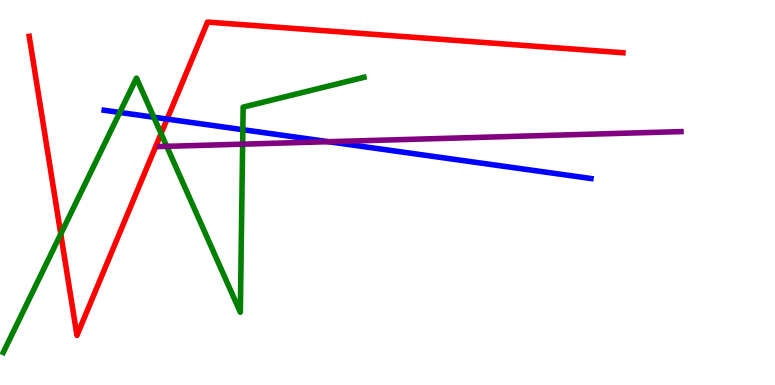[{'lines': ['blue', 'red'], 'intersections': [{'x': 2.16, 'y': 6.91}]}, {'lines': ['green', 'red'], 'intersections': [{'x': 0.784, 'y': 3.92}, {'x': 2.08, 'y': 6.53}]}, {'lines': ['purple', 'red'], 'intersections': []}, {'lines': ['blue', 'green'], 'intersections': [{'x': 1.55, 'y': 7.08}, {'x': 1.98, 'y': 6.96}, {'x': 3.13, 'y': 6.63}]}, {'lines': ['blue', 'purple'], 'intersections': [{'x': 4.24, 'y': 6.32}]}, {'lines': ['green', 'purple'], 'intersections': [{'x': 2.15, 'y': 6.2}, {'x': 3.13, 'y': 6.26}]}]